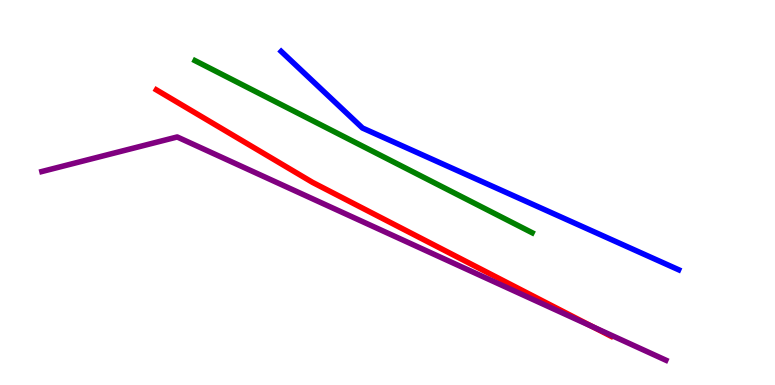[{'lines': ['blue', 'red'], 'intersections': []}, {'lines': ['green', 'red'], 'intersections': []}, {'lines': ['purple', 'red'], 'intersections': [{'x': 7.65, 'y': 1.51}]}, {'lines': ['blue', 'green'], 'intersections': []}, {'lines': ['blue', 'purple'], 'intersections': []}, {'lines': ['green', 'purple'], 'intersections': []}]